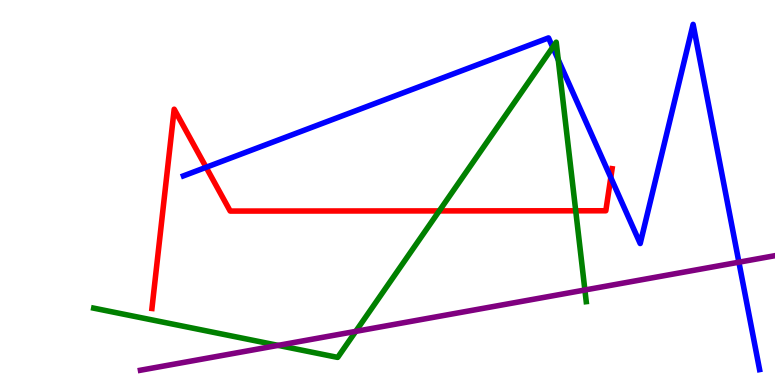[{'lines': ['blue', 'red'], 'intersections': [{'x': 2.66, 'y': 5.65}, {'x': 7.88, 'y': 5.39}]}, {'lines': ['green', 'red'], 'intersections': [{'x': 5.67, 'y': 4.52}, {'x': 7.43, 'y': 4.52}]}, {'lines': ['purple', 'red'], 'intersections': []}, {'lines': ['blue', 'green'], 'intersections': [{'x': 7.13, 'y': 8.77}, {'x': 7.2, 'y': 8.45}]}, {'lines': ['blue', 'purple'], 'intersections': [{'x': 9.53, 'y': 3.19}]}, {'lines': ['green', 'purple'], 'intersections': [{'x': 3.59, 'y': 1.03}, {'x': 4.59, 'y': 1.39}, {'x': 7.55, 'y': 2.47}]}]